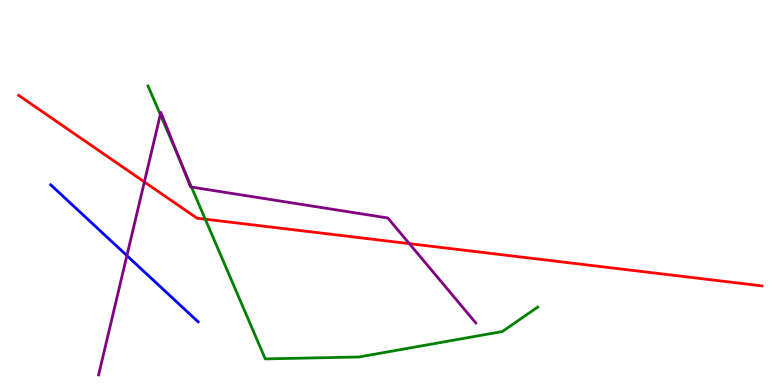[{'lines': ['blue', 'red'], 'intersections': []}, {'lines': ['green', 'red'], 'intersections': [{'x': 2.65, 'y': 4.31}]}, {'lines': ['purple', 'red'], 'intersections': [{'x': 1.86, 'y': 5.27}, {'x': 5.28, 'y': 3.67}]}, {'lines': ['blue', 'green'], 'intersections': []}, {'lines': ['blue', 'purple'], 'intersections': [{'x': 1.64, 'y': 3.36}]}, {'lines': ['green', 'purple'], 'intersections': [{'x': 2.07, 'y': 7.02}, {'x': 2.32, 'y': 5.85}, {'x': 2.47, 'y': 5.14}]}]